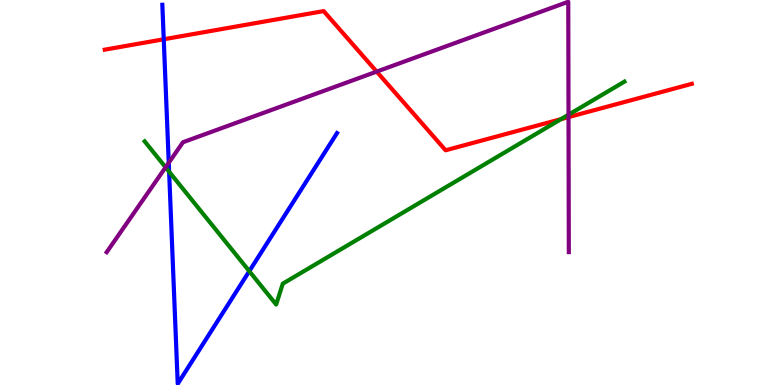[{'lines': ['blue', 'red'], 'intersections': [{'x': 2.11, 'y': 8.98}]}, {'lines': ['green', 'red'], 'intersections': [{'x': 7.24, 'y': 6.91}]}, {'lines': ['purple', 'red'], 'intersections': [{'x': 4.86, 'y': 8.14}, {'x': 7.34, 'y': 6.96}]}, {'lines': ['blue', 'green'], 'intersections': [{'x': 2.18, 'y': 5.54}, {'x': 3.22, 'y': 2.96}]}, {'lines': ['blue', 'purple'], 'intersections': [{'x': 2.18, 'y': 5.77}]}, {'lines': ['green', 'purple'], 'intersections': [{'x': 2.14, 'y': 5.65}, {'x': 7.34, 'y': 7.02}]}]